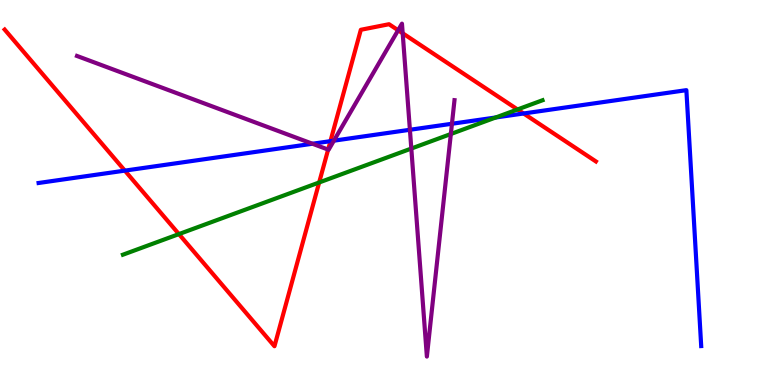[{'lines': ['blue', 'red'], 'intersections': [{'x': 1.61, 'y': 5.57}, {'x': 4.26, 'y': 6.33}, {'x': 6.76, 'y': 7.05}]}, {'lines': ['green', 'red'], 'intersections': [{'x': 2.31, 'y': 3.92}, {'x': 4.12, 'y': 5.26}, {'x': 6.68, 'y': 7.16}]}, {'lines': ['purple', 'red'], 'intersections': [{'x': 4.23, 'y': 6.11}, {'x': 5.14, 'y': 9.21}, {'x': 5.2, 'y': 9.14}]}, {'lines': ['blue', 'green'], 'intersections': [{'x': 6.4, 'y': 6.95}]}, {'lines': ['blue', 'purple'], 'intersections': [{'x': 4.03, 'y': 6.27}, {'x': 4.31, 'y': 6.35}, {'x': 5.29, 'y': 6.63}, {'x': 5.83, 'y': 6.79}]}, {'lines': ['green', 'purple'], 'intersections': [{'x': 5.31, 'y': 6.14}, {'x': 5.82, 'y': 6.52}]}]